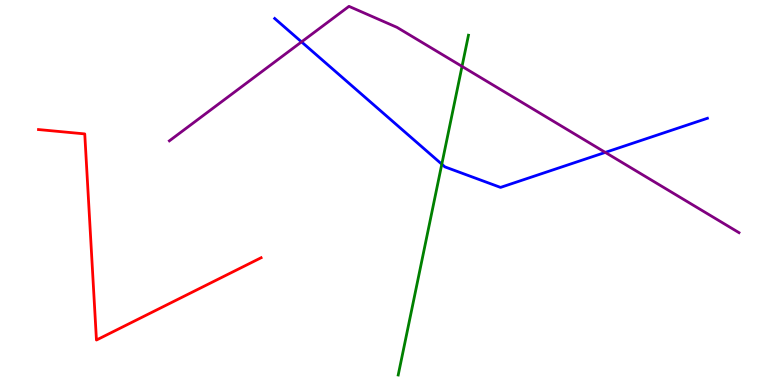[{'lines': ['blue', 'red'], 'intersections': []}, {'lines': ['green', 'red'], 'intersections': []}, {'lines': ['purple', 'red'], 'intersections': []}, {'lines': ['blue', 'green'], 'intersections': [{'x': 5.7, 'y': 5.74}]}, {'lines': ['blue', 'purple'], 'intersections': [{'x': 3.89, 'y': 8.91}, {'x': 7.81, 'y': 6.04}]}, {'lines': ['green', 'purple'], 'intersections': [{'x': 5.96, 'y': 8.28}]}]